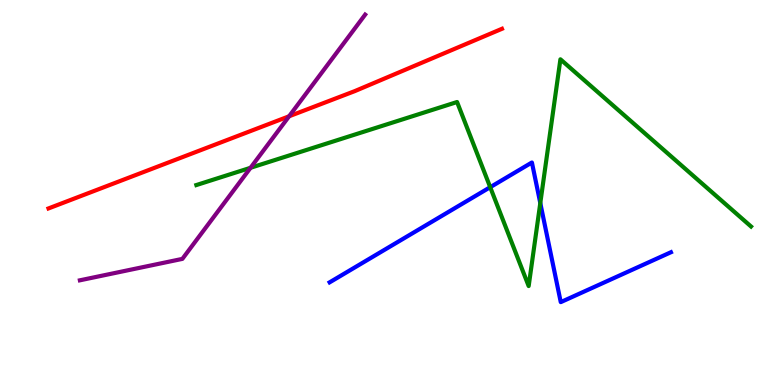[{'lines': ['blue', 'red'], 'intersections': []}, {'lines': ['green', 'red'], 'intersections': []}, {'lines': ['purple', 'red'], 'intersections': [{'x': 3.73, 'y': 6.98}]}, {'lines': ['blue', 'green'], 'intersections': [{'x': 6.33, 'y': 5.14}, {'x': 6.97, 'y': 4.73}]}, {'lines': ['blue', 'purple'], 'intersections': []}, {'lines': ['green', 'purple'], 'intersections': [{'x': 3.23, 'y': 5.64}]}]